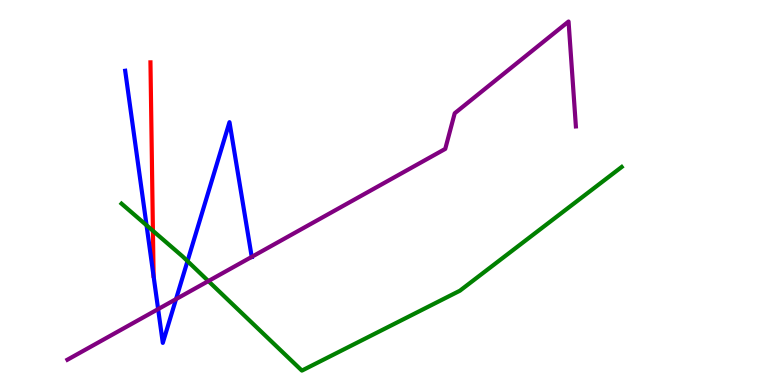[{'lines': ['blue', 'red'], 'intersections': []}, {'lines': ['green', 'red'], 'intersections': [{'x': 1.97, 'y': 4.01}]}, {'lines': ['purple', 'red'], 'intersections': []}, {'lines': ['blue', 'green'], 'intersections': [{'x': 1.89, 'y': 4.15}, {'x': 2.42, 'y': 3.22}]}, {'lines': ['blue', 'purple'], 'intersections': [{'x': 2.04, 'y': 1.97}, {'x': 2.27, 'y': 2.23}, {'x': 3.25, 'y': 3.33}]}, {'lines': ['green', 'purple'], 'intersections': [{'x': 2.69, 'y': 2.7}]}]